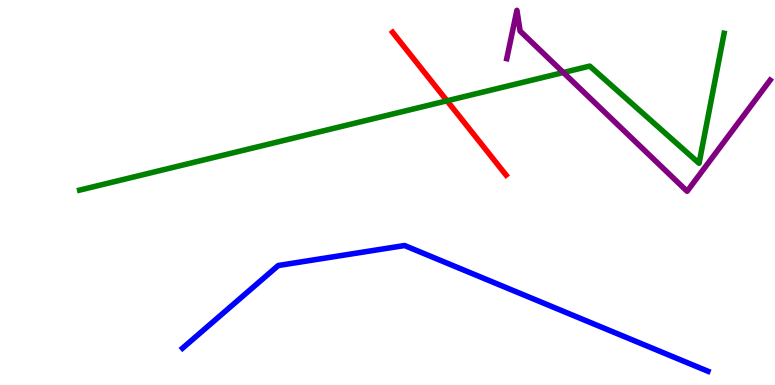[{'lines': ['blue', 'red'], 'intersections': []}, {'lines': ['green', 'red'], 'intersections': [{'x': 5.77, 'y': 7.38}]}, {'lines': ['purple', 'red'], 'intersections': []}, {'lines': ['blue', 'green'], 'intersections': []}, {'lines': ['blue', 'purple'], 'intersections': []}, {'lines': ['green', 'purple'], 'intersections': [{'x': 7.27, 'y': 8.12}]}]